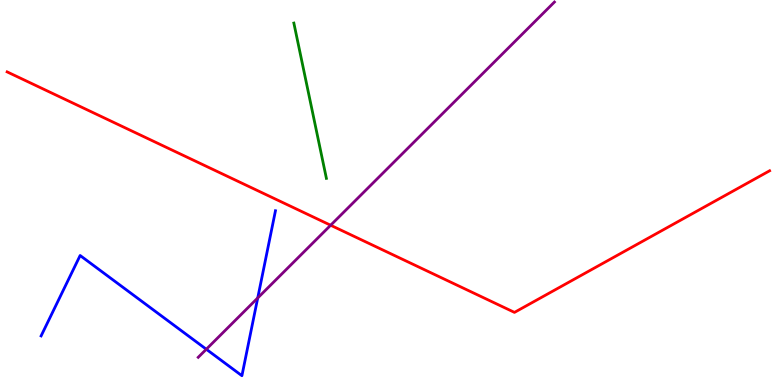[{'lines': ['blue', 'red'], 'intersections': []}, {'lines': ['green', 'red'], 'intersections': []}, {'lines': ['purple', 'red'], 'intersections': [{'x': 4.27, 'y': 4.15}]}, {'lines': ['blue', 'green'], 'intersections': []}, {'lines': ['blue', 'purple'], 'intersections': [{'x': 2.66, 'y': 0.929}, {'x': 3.33, 'y': 2.26}]}, {'lines': ['green', 'purple'], 'intersections': []}]